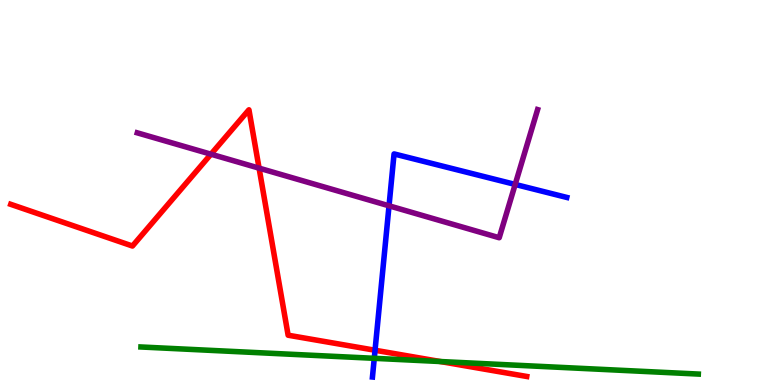[{'lines': ['blue', 'red'], 'intersections': [{'x': 4.84, 'y': 0.903}]}, {'lines': ['green', 'red'], 'intersections': [{'x': 5.68, 'y': 0.61}]}, {'lines': ['purple', 'red'], 'intersections': [{'x': 2.72, 'y': 5.99}, {'x': 3.34, 'y': 5.63}]}, {'lines': ['blue', 'green'], 'intersections': [{'x': 4.83, 'y': 0.693}]}, {'lines': ['blue', 'purple'], 'intersections': [{'x': 5.02, 'y': 4.65}, {'x': 6.65, 'y': 5.21}]}, {'lines': ['green', 'purple'], 'intersections': []}]